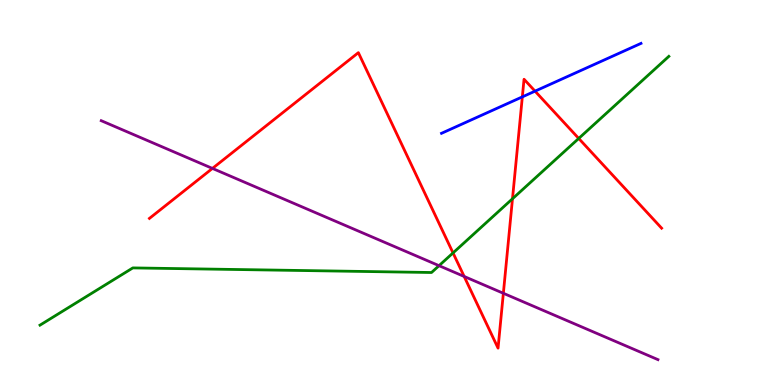[{'lines': ['blue', 'red'], 'intersections': [{'x': 6.74, 'y': 7.48}, {'x': 6.9, 'y': 7.63}]}, {'lines': ['green', 'red'], 'intersections': [{'x': 5.85, 'y': 3.43}, {'x': 6.61, 'y': 4.84}, {'x': 7.47, 'y': 6.4}]}, {'lines': ['purple', 'red'], 'intersections': [{'x': 2.74, 'y': 5.63}, {'x': 5.99, 'y': 2.82}, {'x': 6.49, 'y': 2.38}]}, {'lines': ['blue', 'green'], 'intersections': []}, {'lines': ['blue', 'purple'], 'intersections': []}, {'lines': ['green', 'purple'], 'intersections': [{'x': 5.66, 'y': 3.1}]}]